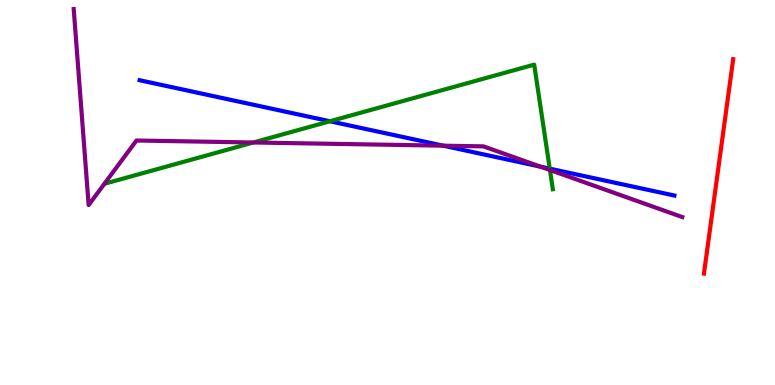[{'lines': ['blue', 'red'], 'intersections': []}, {'lines': ['green', 'red'], 'intersections': []}, {'lines': ['purple', 'red'], 'intersections': []}, {'lines': ['blue', 'green'], 'intersections': [{'x': 4.26, 'y': 6.85}, {'x': 7.09, 'y': 5.62}]}, {'lines': ['blue', 'purple'], 'intersections': [{'x': 5.72, 'y': 6.22}, {'x': 6.97, 'y': 5.67}]}, {'lines': ['green', 'purple'], 'intersections': [{'x': 3.27, 'y': 6.3}, {'x': 7.1, 'y': 5.58}]}]